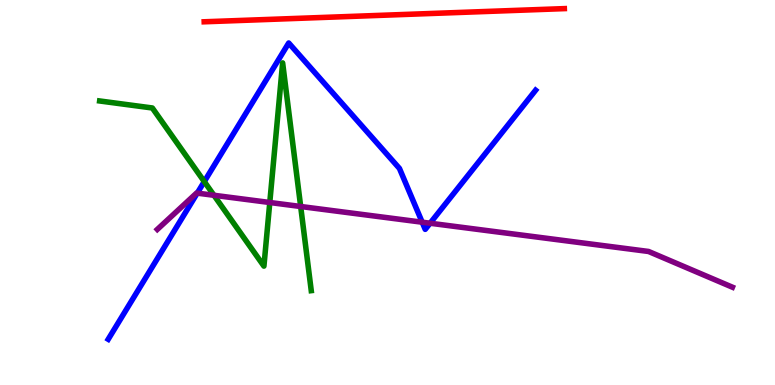[{'lines': ['blue', 'red'], 'intersections': []}, {'lines': ['green', 'red'], 'intersections': []}, {'lines': ['purple', 'red'], 'intersections': []}, {'lines': ['blue', 'green'], 'intersections': [{'x': 2.64, 'y': 5.28}]}, {'lines': ['blue', 'purple'], 'intersections': [{'x': 2.55, 'y': 4.98}, {'x': 5.45, 'y': 4.23}, {'x': 5.55, 'y': 4.2}]}, {'lines': ['green', 'purple'], 'intersections': [{'x': 2.76, 'y': 4.93}, {'x': 3.48, 'y': 4.74}, {'x': 3.88, 'y': 4.64}]}]